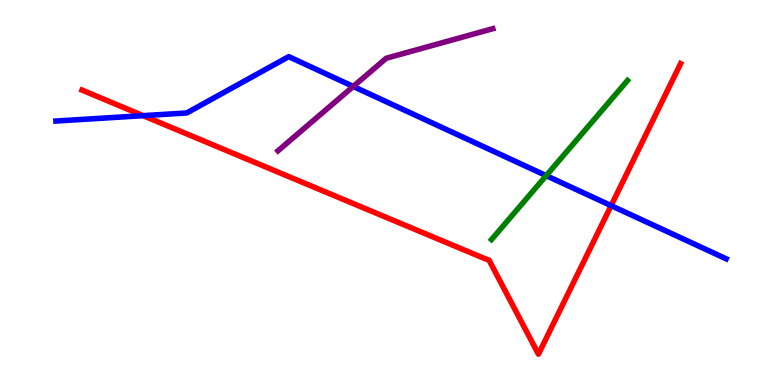[{'lines': ['blue', 'red'], 'intersections': [{'x': 1.85, 'y': 7.0}, {'x': 7.89, 'y': 4.66}]}, {'lines': ['green', 'red'], 'intersections': []}, {'lines': ['purple', 'red'], 'intersections': []}, {'lines': ['blue', 'green'], 'intersections': [{'x': 7.05, 'y': 5.44}]}, {'lines': ['blue', 'purple'], 'intersections': [{'x': 4.56, 'y': 7.75}]}, {'lines': ['green', 'purple'], 'intersections': []}]